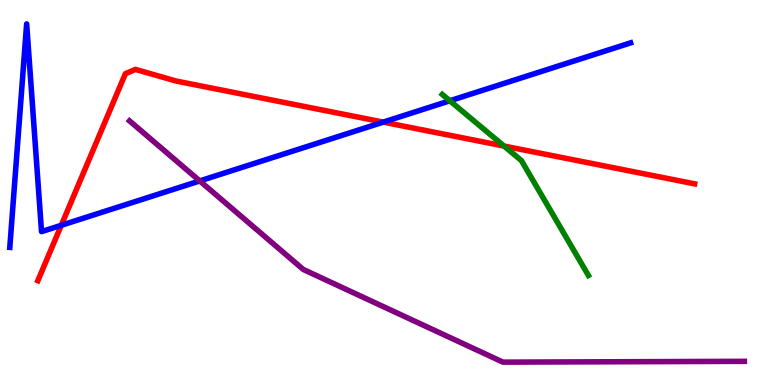[{'lines': ['blue', 'red'], 'intersections': [{'x': 0.791, 'y': 4.15}, {'x': 4.95, 'y': 6.83}]}, {'lines': ['green', 'red'], 'intersections': [{'x': 6.5, 'y': 6.21}]}, {'lines': ['purple', 'red'], 'intersections': []}, {'lines': ['blue', 'green'], 'intersections': [{'x': 5.8, 'y': 7.38}]}, {'lines': ['blue', 'purple'], 'intersections': [{'x': 2.58, 'y': 5.3}]}, {'lines': ['green', 'purple'], 'intersections': []}]